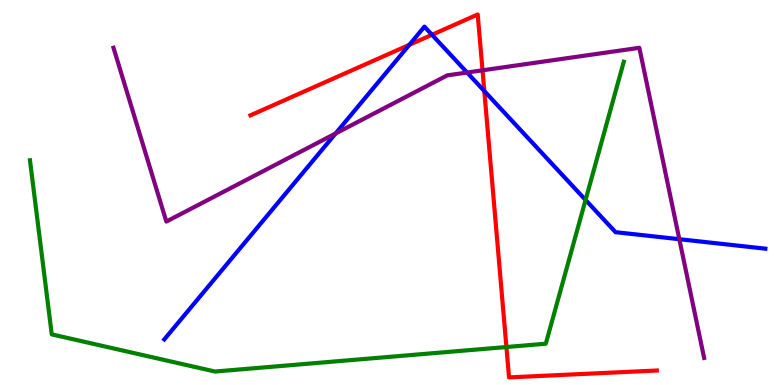[{'lines': ['blue', 'red'], 'intersections': [{'x': 5.28, 'y': 8.84}, {'x': 5.57, 'y': 9.1}, {'x': 6.25, 'y': 7.64}]}, {'lines': ['green', 'red'], 'intersections': [{'x': 6.53, 'y': 0.986}]}, {'lines': ['purple', 'red'], 'intersections': [{'x': 6.23, 'y': 8.17}]}, {'lines': ['blue', 'green'], 'intersections': [{'x': 7.56, 'y': 4.81}]}, {'lines': ['blue', 'purple'], 'intersections': [{'x': 4.33, 'y': 6.53}, {'x': 6.03, 'y': 8.12}, {'x': 8.77, 'y': 3.79}]}, {'lines': ['green', 'purple'], 'intersections': []}]